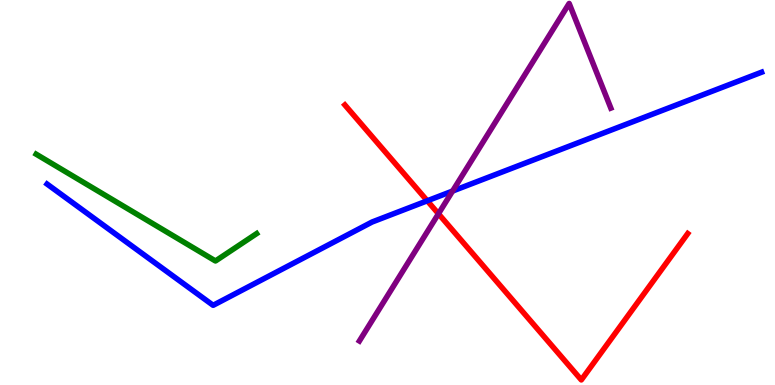[{'lines': ['blue', 'red'], 'intersections': [{'x': 5.51, 'y': 4.78}]}, {'lines': ['green', 'red'], 'intersections': []}, {'lines': ['purple', 'red'], 'intersections': [{'x': 5.66, 'y': 4.45}]}, {'lines': ['blue', 'green'], 'intersections': []}, {'lines': ['blue', 'purple'], 'intersections': [{'x': 5.84, 'y': 5.04}]}, {'lines': ['green', 'purple'], 'intersections': []}]